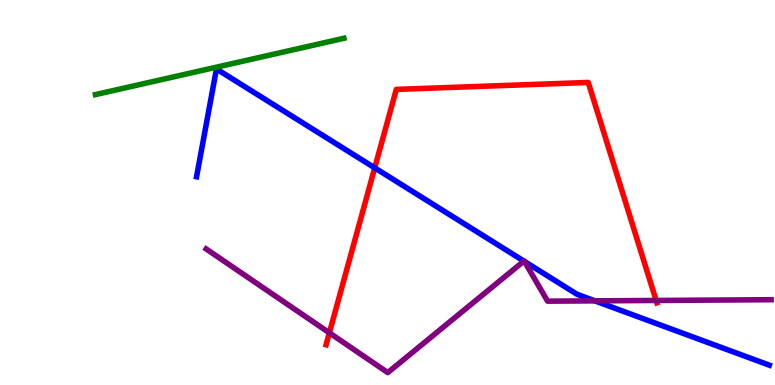[{'lines': ['blue', 'red'], 'intersections': [{'x': 4.84, 'y': 5.64}]}, {'lines': ['green', 'red'], 'intersections': []}, {'lines': ['purple', 'red'], 'intersections': [{'x': 4.25, 'y': 1.35}, {'x': 8.47, 'y': 2.2}]}, {'lines': ['blue', 'green'], 'intersections': []}, {'lines': ['blue', 'purple'], 'intersections': [{'x': 6.76, 'y': 3.22}, {'x': 6.77, 'y': 3.21}, {'x': 7.68, 'y': 2.19}]}, {'lines': ['green', 'purple'], 'intersections': []}]